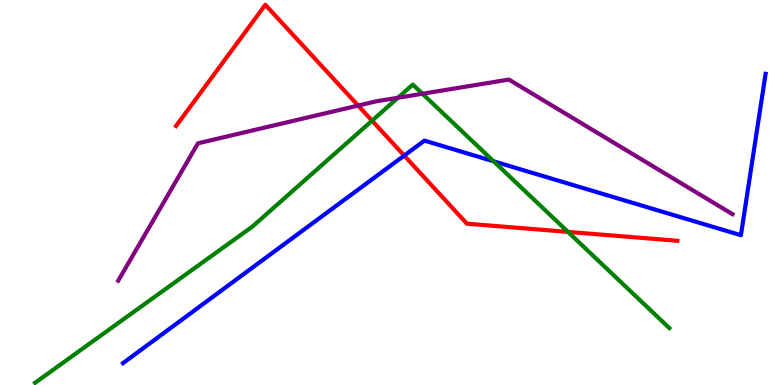[{'lines': ['blue', 'red'], 'intersections': [{'x': 5.22, 'y': 5.96}]}, {'lines': ['green', 'red'], 'intersections': [{'x': 4.8, 'y': 6.87}, {'x': 7.33, 'y': 3.98}]}, {'lines': ['purple', 'red'], 'intersections': [{'x': 4.62, 'y': 7.26}]}, {'lines': ['blue', 'green'], 'intersections': [{'x': 6.37, 'y': 5.81}]}, {'lines': ['blue', 'purple'], 'intersections': []}, {'lines': ['green', 'purple'], 'intersections': [{'x': 5.13, 'y': 7.46}, {'x': 5.45, 'y': 7.57}]}]